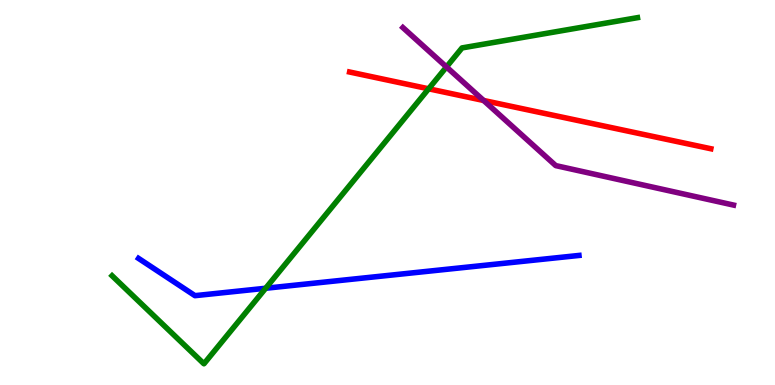[{'lines': ['blue', 'red'], 'intersections': []}, {'lines': ['green', 'red'], 'intersections': [{'x': 5.53, 'y': 7.69}]}, {'lines': ['purple', 'red'], 'intersections': [{'x': 6.24, 'y': 7.39}]}, {'lines': ['blue', 'green'], 'intersections': [{'x': 3.43, 'y': 2.51}]}, {'lines': ['blue', 'purple'], 'intersections': []}, {'lines': ['green', 'purple'], 'intersections': [{'x': 5.76, 'y': 8.26}]}]